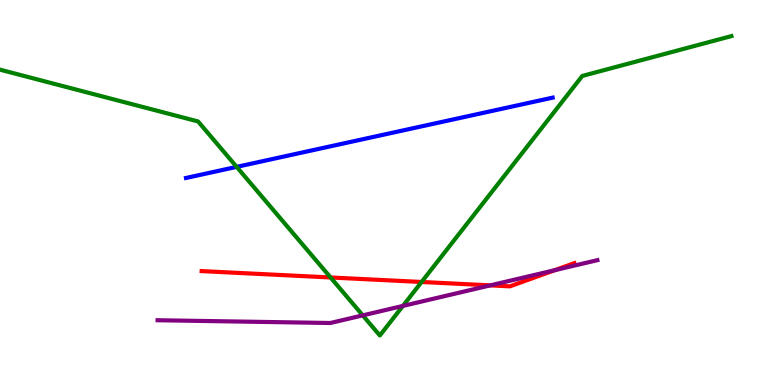[{'lines': ['blue', 'red'], 'intersections': []}, {'lines': ['green', 'red'], 'intersections': [{'x': 4.27, 'y': 2.79}, {'x': 5.44, 'y': 2.68}]}, {'lines': ['purple', 'red'], 'intersections': [{'x': 6.33, 'y': 2.59}, {'x': 7.16, 'y': 2.98}]}, {'lines': ['blue', 'green'], 'intersections': [{'x': 3.05, 'y': 5.67}]}, {'lines': ['blue', 'purple'], 'intersections': []}, {'lines': ['green', 'purple'], 'intersections': [{'x': 4.68, 'y': 1.81}, {'x': 5.2, 'y': 2.05}]}]